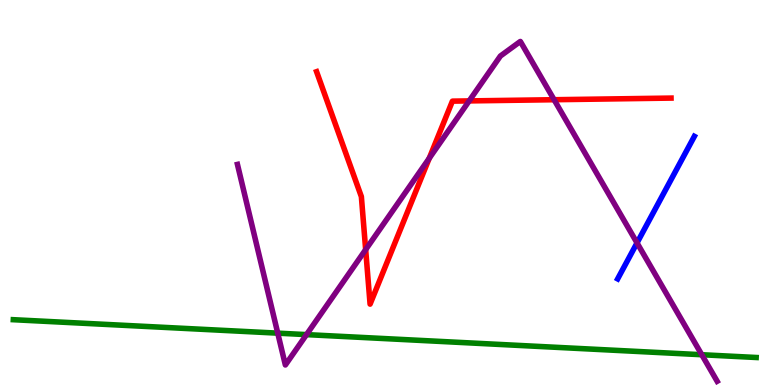[{'lines': ['blue', 'red'], 'intersections': []}, {'lines': ['green', 'red'], 'intersections': []}, {'lines': ['purple', 'red'], 'intersections': [{'x': 4.72, 'y': 3.52}, {'x': 5.54, 'y': 5.89}, {'x': 6.05, 'y': 7.38}, {'x': 7.15, 'y': 7.41}]}, {'lines': ['blue', 'green'], 'intersections': []}, {'lines': ['blue', 'purple'], 'intersections': [{'x': 8.22, 'y': 3.69}]}, {'lines': ['green', 'purple'], 'intersections': [{'x': 3.58, 'y': 1.35}, {'x': 3.95, 'y': 1.31}, {'x': 9.06, 'y': 0.786}]}]